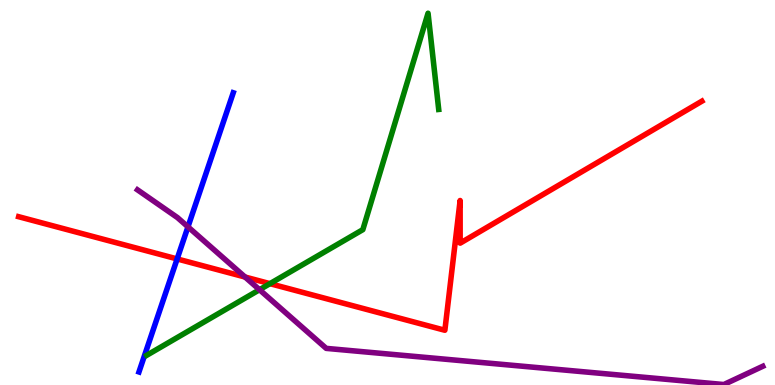[{'lines': ['blue', 'red'], 'intersections': [{'x': 2.29, 'y': 3.27}]}, {'lines': ['green', 'red'], 'intersections': [{'x': 3.48, 'y': 2.63}]}, {'lines': ['purple', 'red'], 'intersections': [{'x': 3.16, 'y': 2.8}]}, {'lines': ['blue', 'green'], 'intersections': []}, {'lines': ['blue', 'purple'], 'intersections': [{'x': 2.43, 'y': 4.11}]}, {'lines': ['green', 'purple'], 'intersections': [{'x': 3.35, 'y': 2.47}]}]